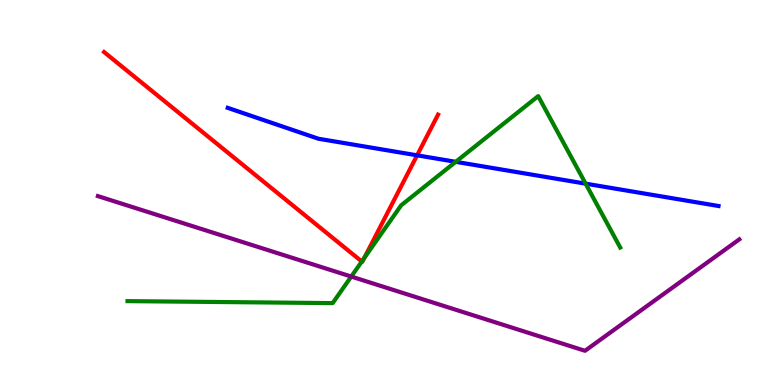[{'lines': ['blue', 'red'], 'intersections': [{'x': 5.38, 'y': 5.97}]}, {'lines': ['green', 'red'], 'intersections': [{'x': 4.67, 'y': 3.21}, {'x': 4.7, 'y': 3.3}]}, {'lines': ['purple', 'red'], 'intersections': []}, {'lines': ['blue', 'green'], 'intersections': [{'x': 5.88, 'y': 5.8}, {'x': 7.56, 'y': 5.23}]}, {'lines': ['blue', 'purple'], 'intersections': []}, {'lines': ['green', 'purple'], 'intersections': [{'x': 4.53, 'y': 2.82}]}]